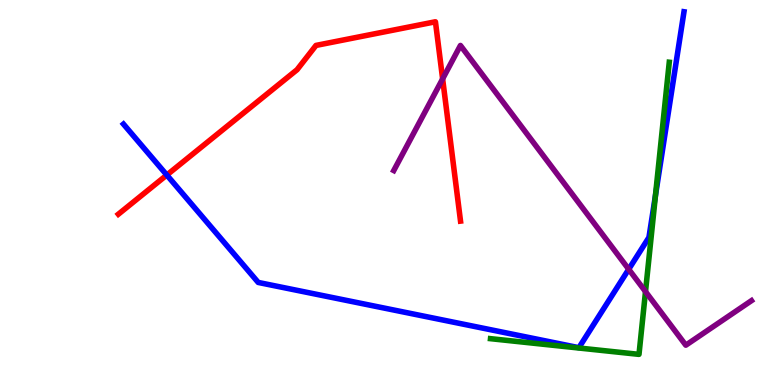[{'lines': ['blue', 'red'], 'intersections': [{'x': 2.15, 'y': 5.45}]}, {'lines': ['green', 'red'], 'intersections': []}, {'lines': ['purple', 'red'], 'intersections': [{'x': 5.71, 'y': 7.95}]}, {'lines': ['blue', 'green'], 'intersections': [{'x': 8.46, 'y': 4.92}]}, {'lines': ['blue', 'purple'], 'intersections': [{'x': 8.11, 'y': 3.01}]}, {'lines': ['green', 'purple'], 'intersections': [{'x': 8.33, 'y': 2.43}]}]